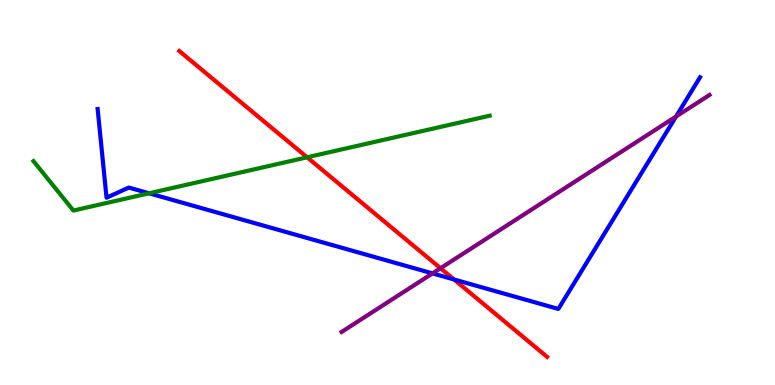[{'lines': ['blue', 'red'], 'intersections': [{'x': 5.86, 'y': 2.74}]}, {'lines': ['green', 'red'], 'intersections': [{'x': 3.96, 'y': 5.91}]}, {'lines': ['purple', 'red'], 'intersections': [{'x': 5.68, 'y': 3.03}]}, {'lines': ['blue', 'green'], 'intersections': [{'x': 1.92, 'y': 4.98}]}, {'lines': ['blue', 'purple'], 'intersections': [{'x': 5.58, 'y': 2.9}, {'x': 8.72, 'y': 6.97}]}, {'lines': ['green', 'purple'], 'intersections': []}]